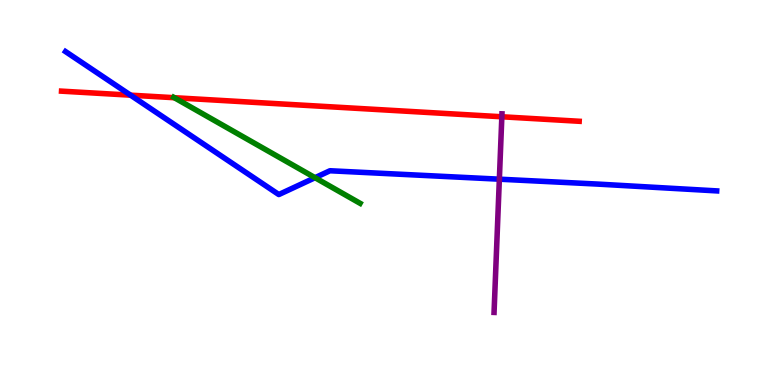[{'lines': ['blue', 'red'], 'intersections': [{'x': 1.68, 'y': 7.53}]}, {'lines': ['green', 'red'], 'intersections': [{'x': 2.25, 'y': 7.46}]}, {'lines': ['purple', 'red'], 'intersections': [{'x': 6.48, 'y': 6.97}]}, {'lines': ['blue', 'green'], 'intersections': [{'x': 4.06, 'y': 5.38}]}, {'lines': ['blue', 'purple'], 'intersections': [{'x': 6.44, 'y': 5.35}]}, {'lines': ['green', 'purple'], 'intersections': []}]